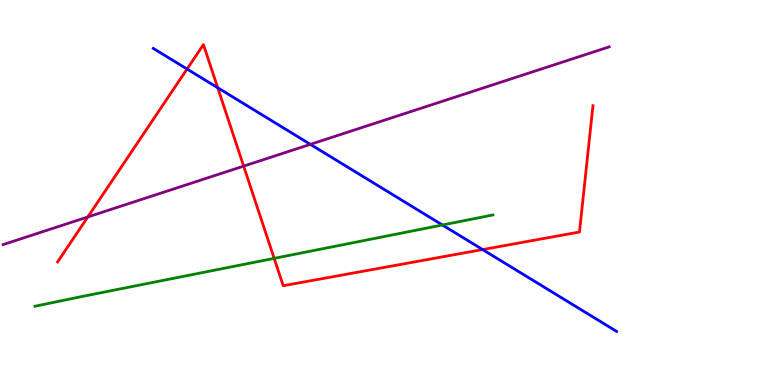[{'lines': ['blue', 'red'], 'intersections': [{'x': 2.41, 'y': 8.21}, {'x': 2.81, 'y': 7.72}, {'x': 6.23, 'y': 3.52}]}, {'lines': ['green', 'red'], 'intersections': [{'x': 3.54, 'y': 3.29}]}, {'lines': ['purple', 'red'], 'intersections': [{'x': 1.13, 'y': 4.36}, {'x': 3.14, 'y': 5.69}]}, {'lines': ['blue', 'green'], 'intersections': [{'x': 5.71, 'y': 4.16}]}, {'lines': ['blue', 'purple'], 'intersections': [{'x': 4.0, 'y': 6.25}]}, {'lines': ['green', 'purple'], 'intersections': []}]